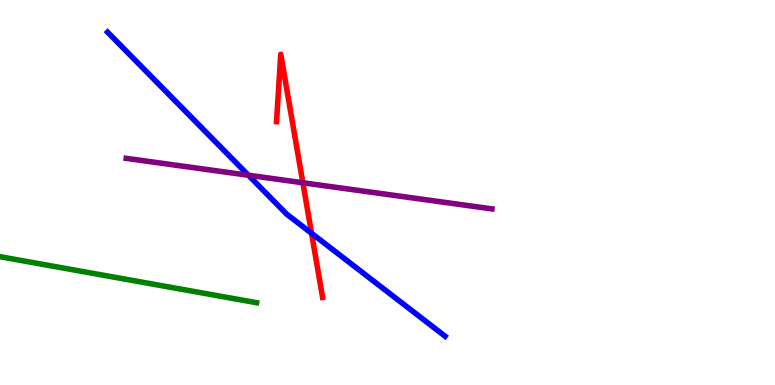[{'lines': ['blue', 'red'], 'intersections': [{'x': 4.02, 'y': 3.94}]}, {'lines': ['green', 'red'], 'intersections': []}, {'lines': ['purple', 'red'], 'intersections': [{'x': 3.91, 'y': 5.25}]}, {'lines': ['blue', 'green'], 'intersections': []}, {'lines': ['blue', 'purple'], 'intersections': [{'x': 3.2, 'y': 5.45}]}, {'lines': ['green', 'purple'], 'intersections': []}]